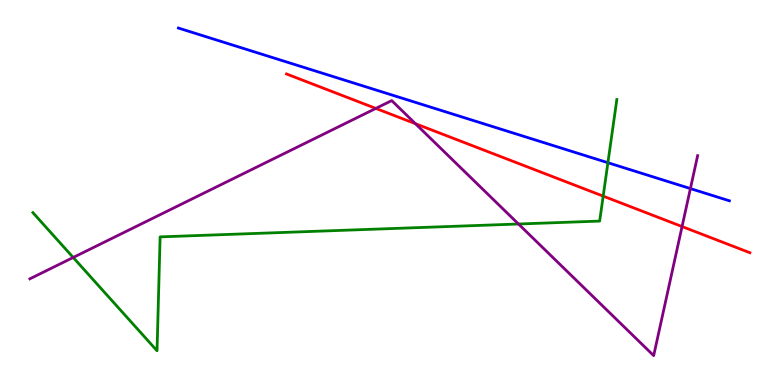[{'lines': ['blue', 'red'], 'intersections': []}, {'lines': ['green', 'red'], 'intersections': [{'x': 7.78, 'y': 4.91}]}, {'lines': ['purple', 'red'], 'intersections': [{'x': 4.85, 'y': 7.18}, {'x': 5.36, 'y': 6.79}, {'x': 8.8, 'y': 4.12}]}, {'lines': ['blue', 'green'], 'intersections': [{'x': 7.84, 'y': 5.77}]}, {'lines': ['blue', 'purple'], 'intersections': [{'x': 8.91, 'y': 5.1}]}, {'lines': ['green', 'purple'], 'intersections': [{'x': 0.944, 'y': 3.31}, {'x': 6.69, 'y': 4.18}]}]